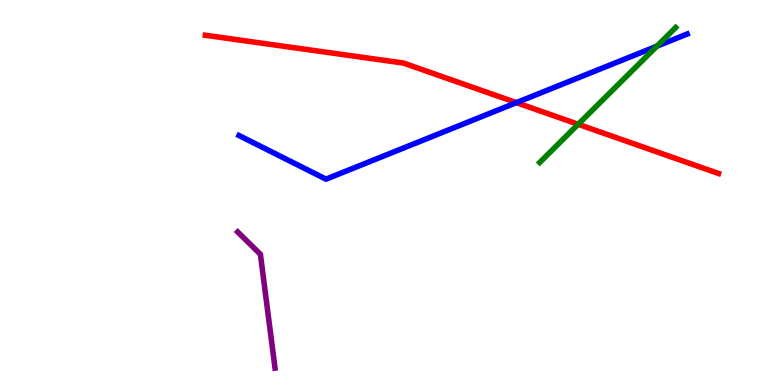[{'lines': ['blue', 'red'], 'intersections': [{'x': 6.66, 'y': 7.33}]}, {'lines': ['green', 'red'], 'intersections': [{'x': 7.46, 'y': 6.77}]}, {'lines': ['purple', 'red'], 'intersections': []}, {'lines': ['blue', 'green'], 'intersections': [{'x': 8.48, 'y': 8.8}]}, {'lines': ['blue', 'purple'], 'intersections': []}, {'lines': ['green', 'purple'], 'intersections': []}]